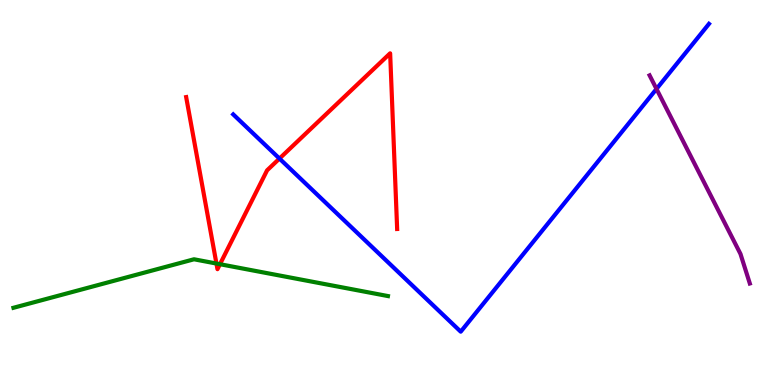[{'lines': ['blue', 'red'], 'intersections': [{'x': 3.61, 'y': 5.88}]}, {'lines': ['green', 'red'], 'intersections': [{'x': 2.79, 'y': 3.15}, {'x': 2.84, 'y': 3.14}]}, {'lines': ['purple', 'red'], 'intersections': []}, {'lines': ['blue', 'green'], 'intersections': []}, {'lines': ['blue', 'purple'], 'intersections': [{'x': 8.47, 'y': 7.69}]}, {'lines': ['green', 'purple'], 'intersections': []}]